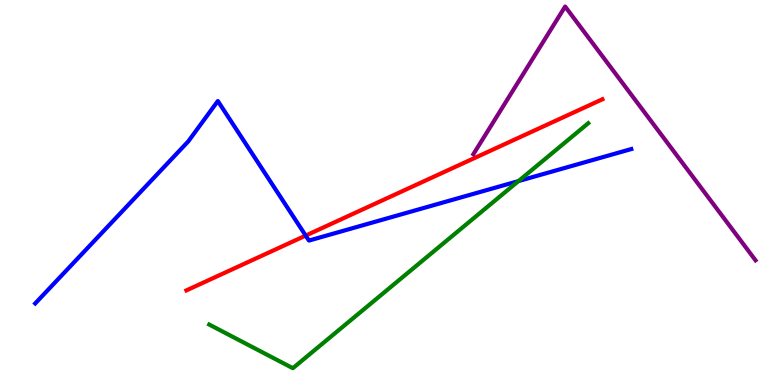[{'lines': ['blue', 'red'], 'intersections': [{'x': 3.94, 'y': 3.88}]}, {'lines': ['green', 'red'], 'intersections': []}, {'lines': ['purple', 'red'], 'intersections': []}, {'lines': ['blue', 'green'], 'intersections': [{'x': 6.69, 'y': 5.3}]}, {'lines': ['blue', 'purple'], 'intersections': []}, {'lines': ['green', 'purple'], 'intersections': []}]